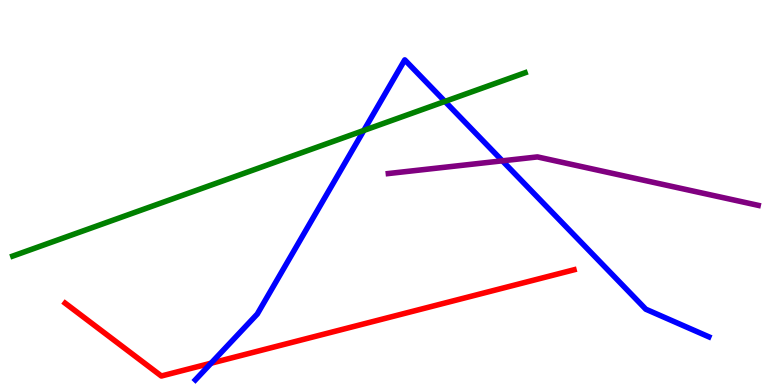[{'lines': ['blue', 'red'], 'intersections': [{'x': 2.72, 'y': 0.566}]}, {'lines': ['green', 'red'], 'intersections': []}, {'lines': ['purple', 'red'], 'intersections': []}, {'lines': ['blue', 'green'], 'intersections': [{'x': 4.69, 'y': 6.61}, {'x': 5.74, 'y': 7.37}]}, {'lines': ['blue', 'purple'], 'intersections': [{'x': 6.48, 'y': 5.82}]}, {'lines': ['green', 'purple'], 'intersections': []}]